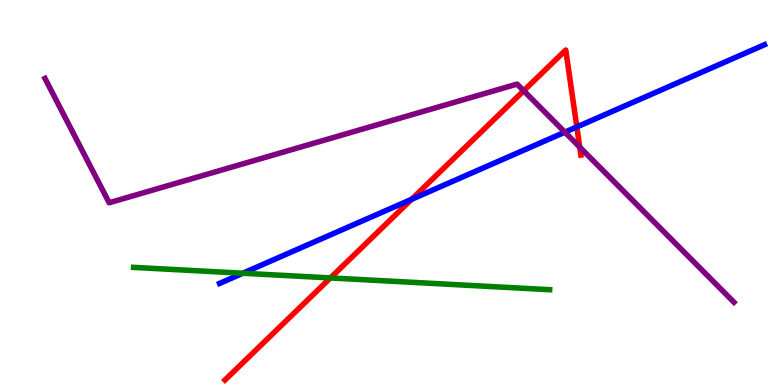[{'lines': ['blue', 'red'], 'intersections': [{'x': 5.31, 'y': 4.82}, {'x': 7.44, 'y': 6.7}]}, {'lines': ['green', 'red'], 'intersections': [{'x': 4.26, 'y': 2.78}]}, {'lines': ['purple', 'red'], 'intersections': [{'x': 6.76, 'y': 7.64}, {'x': 7.48, 'y': 6.18}]}, {'lines': ['blue', 'green'], 'intersections': [{'x': 3.13, 'y': 2.9}]}, {'lines': ['blue', 'purple'], 'intersections': [{'x': 7.29, 'y': 6.57}]}, {'lines': ['green', 'purple'], 'intersections': []}]